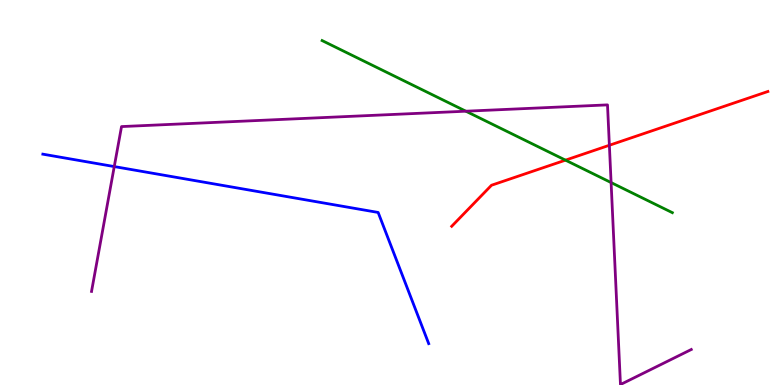[{'lines': ['blue', 'red'], 'intersections': []}, {'lines': ['green', 'red'], 'intersections': [{'x': 7.3, 'y': 5.84}]}, {'lines': ['purple', 'red'], 'intersections': [{'x': 7.86, 'y': 6.23}]}, {'lines': ['blue', 'green'], 'intersections': []}, {'lines': ['blue', 'purple'], 'intersections': [{'x': 1.47, 'y': 5.67}]}, {'lines': ['green', 'purple'], 'intersections': [{'x': 6.01, 'y': 7.11}, {'x': 7.89, 'y': 5.26}]}]